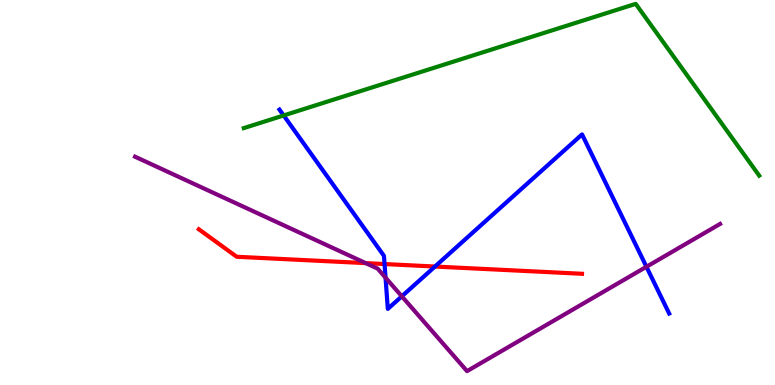[{'lines': ['blue', 'red'], 'intersections': [{'x': 4.96, 'y': 3.14}, {'x': 5.61, 'y': 3.08}]}, {'lines': ['green', 'red'], 'intersections': []}, {'lines': ['purple', 'red'], 'intersections': [{'x': 4.72, 'y': 3.17}]}, {'lines': ['blue', 'green'], 'intersections': [{'x': 3.66, 'y': 7.0}]}, {'lines': ['blue', 'purple'], 'intersections': [{'x': 4.97, 'y': 2.79}, {'x': 5.18, 'y': 2.3}, {'x': 8.34, 'y': 3.07}]}, {'lines': ['green', 'purple'], 'intersections': []}]